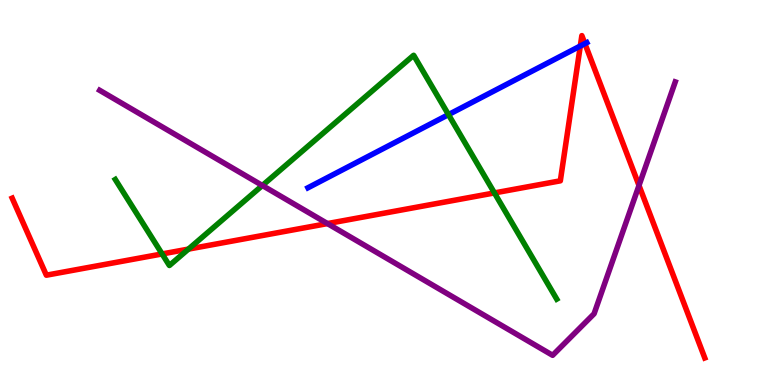[{'lines': ['blue', 'red'], 'intersections': [{'x': 7.49, 'y': 8.81}, {'x': 7.55, 'y': 8.87}]}, {'lines': ['green', 'red'], 'intersections': [{'x': 2.09, 'y': 3.4}, {'x': 2.43, 'y': 3.53}, {'x': 6.38, 'y': 4.99}]}, {'lines': ['purple', 'red'], 'intersections': [{'x': 4.23, 'y': 4.19}, {'x': 8.25, 'y': 5.18}]}, {'lines': ['blue', 'green'], 'intersections': [{'x': 5.79, 'y': 7.02}]}, {'lines': ['blue', 'purple'], 'intersections': []}, {'lines': ['green', 'purple'], 'intersections': [{'x': 3.39, 'y': 5.18}]}]